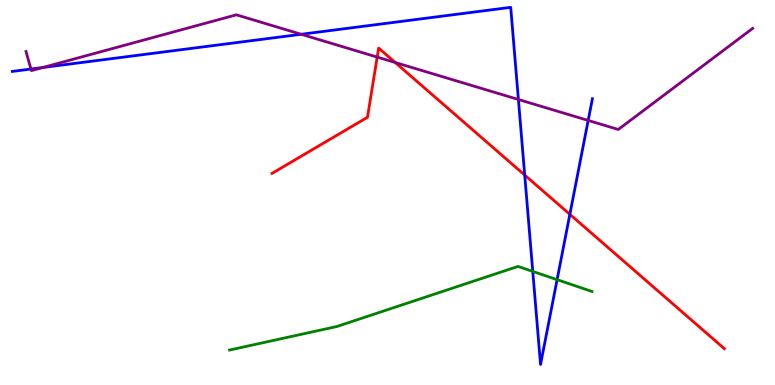[{'lines': ['blue', 'red'], 'intersections': [{'x': 6.77, 'y': 5.45}, {'x': 7.35, 'y': 4.43}]}, {'lines': ['green', 'red'], 'intersections': []}, {'lines': ['purple', 'red'], 'intersections': [{'x': 4.87, 'y': 8.52}, {'x': 5.1, 'y': 8.38}]}, {'lines': ['blue', 'green'], 'intersections': [{'x': 6.87, 'y': 2.95}, {'x': 7.19, 'y': 2.74}]}, {'lines': ['blue', 'purple'], 'intersections': [{'x': 0.399, 'y': 8.21}, {'x': 0.553, 'y': 8.25}, {'x': 3.89, 'y': 9.11}, {'x': 6.69, 'y': 7.42}, {'x': 7.59, 'y': 6.87}]}, {'lines': ['green', 'purple'], 'intersections': []}]